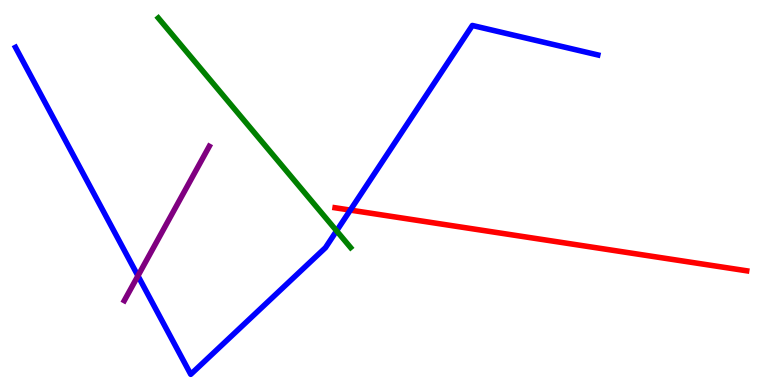[{'lines': ['blue', 'red'], 'intersections': [{'x': 4.52, 'y': 4.54}]}, {'lines': ['green', 'red'], 'intersections': []}, {'lines': ['purple', 'red'], 'intersections': []}, {'lines': ['blue', 'green'], 'intersections': [{'x': 4.34, 'y': 4.0}]}, {'lines': ['blue', 'purple'], 'intersections': [{'x': 1.78, 'y': 2.84}]}, {'lines': ['green', 'purple'], 'intersections': []}]